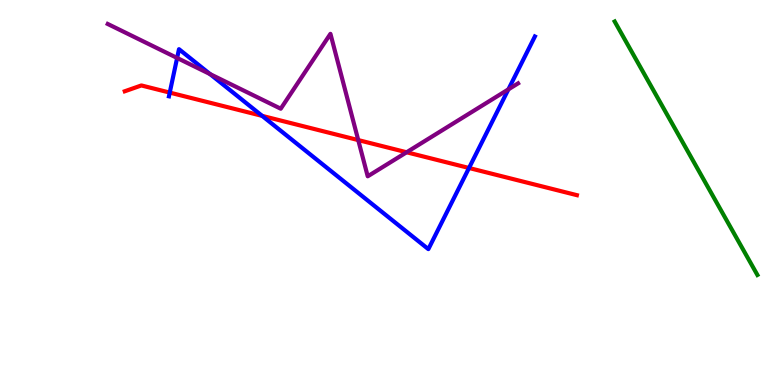[{'lines': ['blue', 'red'], 'intersections': [{'x': 2.19, 'y': 7.59}, {'x': 3.38, 'y': 6.99}, {'x': 6.05, 'y': 5.64}]}, {'lines': ['green', 'red'], 'intersections': []}, {'lines': ['purple', 'red'], 'intersections': [{'x': 4.62, 'y': 6.36}, {'x': 5.25, 'y': 6.04}]}, {'lines': ['blue', 'green'], 'intersections': []}, {'lines': ['blue', 'purple'], 'intersections': [{'x': 2.29, 'y': 8.49}, {'x': 2.71, 'y': 8.08}, {'x': 6.56, 'y': 7.68}]}, {'lines': ['green', 'purple'], 'intersections': []}]